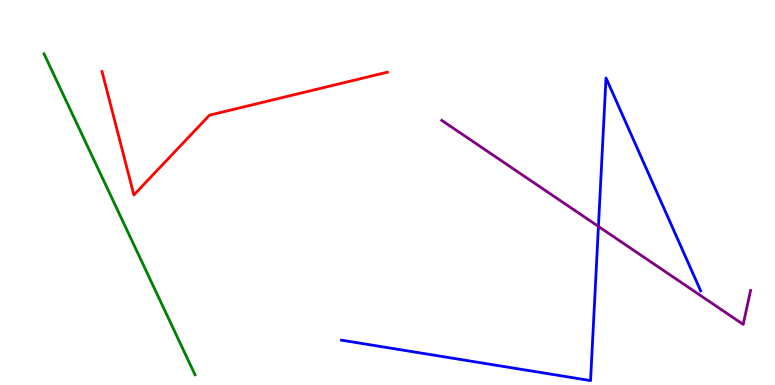[{'lines': ['blue', 'red'], 'intersections': []}, {'lines': ['green', 'red'], 'intersections': []}, {'lines': ['purple', 'red'], 'intersections': []}, {'lines': ['blue', 'green'], 'intersections': []}, {'lines': ['blue', 'purple'], 'intersections': [{'x': 7.72, 'y': 4.12}]}, {'lines': ['green', 'purple'], 'intersections': []}]